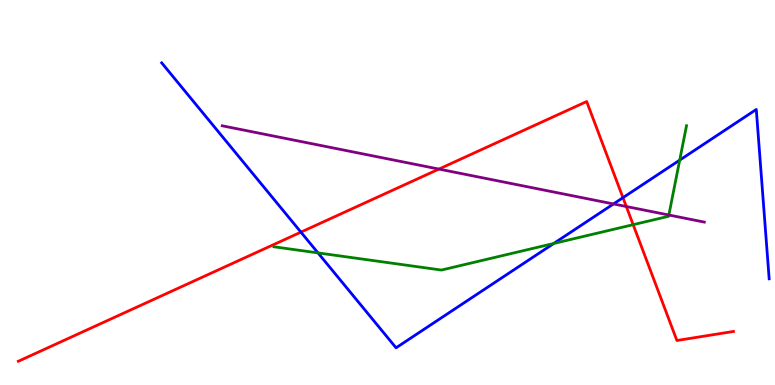[{'lines': ['blue', 'red'], 'intersections': [{'x': 3.88, 'y': 3.97}, {'x': 8.04, 'y': 4.87}]}, {'lines': ['green', 'red'], 'intersections': [{'x': 8.17, 'y': 4.16}]}, {'lines': ['purple', 'red'], 'intersections': [{'x': 5.66, 'y': 5.61}, {'x': 8.08, 'y': 4.64}]}, {'lines': ['blue', 'green'], 'intersections': [{'x': 4.1, 'y': 3.43}, {'x': 7.15, 'y': 3.68}, {'x': 8.77, 'y': 5.84}]}, {'lines': ['blue', 'purple'], 'intersections': [{'x': 7.92, 'y': 4.7}]}, {'lines': ['green', 'purple'], 'intersections': [{'x': 8.63, 'y': 4.42}]}]